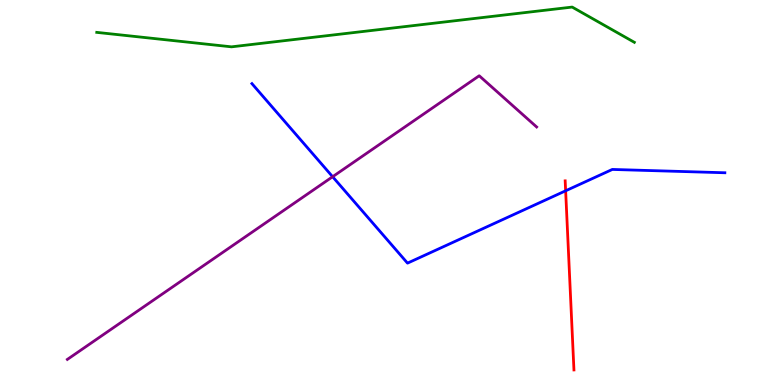[{'lines': ['blue', 'red'], 'intersections': [{'x': 7.3, 'y': 5.04}]}, {'lines': ['green', 'red'], 'intersections': []}, {'lines': ['purple', 'red'], 'intersections': []}, {'lines': ['blue', 'green'], 'intersections': []}, {'lines': ['blue', 'purple'], 'intersections': [{'x': 4.29, 'y': 5.41}]}, {'lines': ['green', 'purple'], 'intersections': []}]